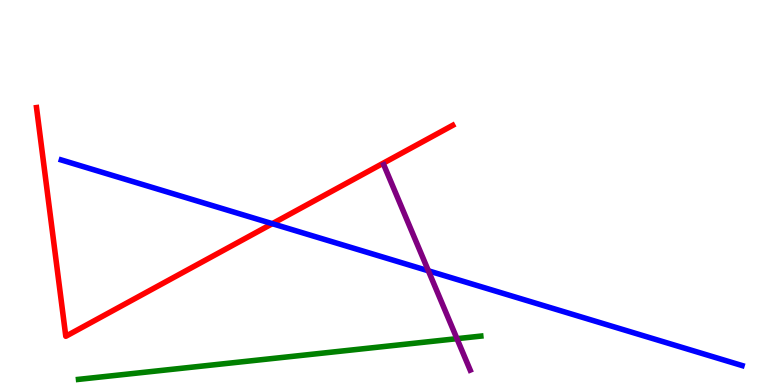[{'lines': ['blue', 'red'], 'intersections': [{'x': 3.51, 'y': 4.19}]}, {'lines': ['green', 'red'], 'intersections': []}, {'lines': ['purple', 'red'], 'intersections': []}, {'lines': ['blue', 'green'], 'intersections': []}, {'lines': ['blue', 'purple'], 'intersections': [{'x': 5.53, 'y': 2.97}]}, {'lines': ['green', 'purple'], 'intersections': [{'x': 5.9, 'y': 1.2}]}]